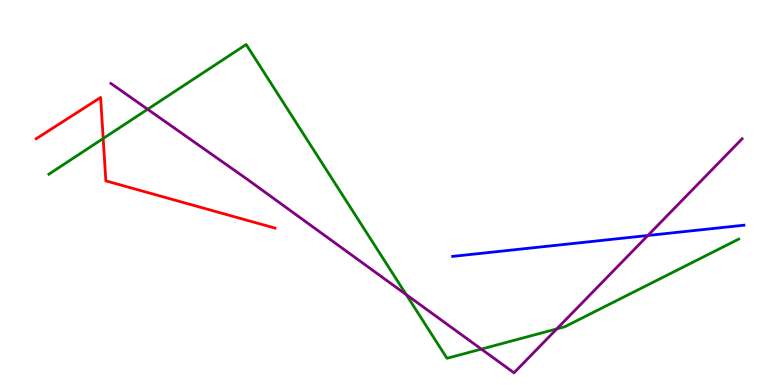[{'lines': ['blue', 'red'], 'intersections': []}, {'lines': ['green', 'red'], 'intersections': [{'x': 1.33, 'y': 6.4}]}, {'lines': ['purple', 'red'], 'intersections': []}, {'lines': ['blue', 'green'], 'intersections': []}, {'lines': ['blue', 'purple'], 'intersections': [{'x': 8.36, 'y': 3.88}]}, {'lines': ['green', 'purple'], 'intersections': [{'x': 1.91, 'y': 7.16}, {'x': 5.24, 'y': 2.35}, {'x': 6.21, 'y': 0.932}, {'x': 7.18, 'y': 1.46}]}]